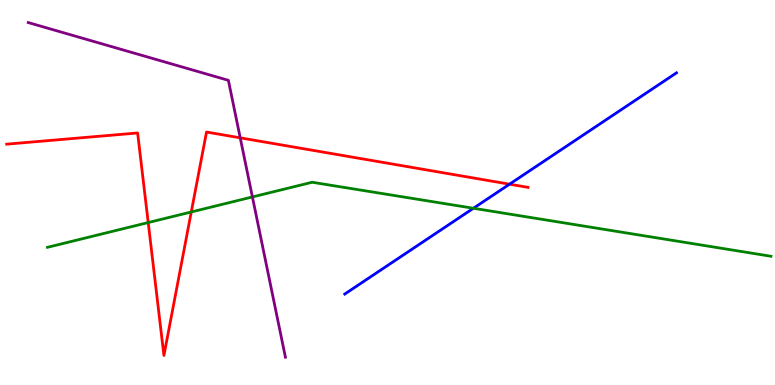[{'lines': ['blue', 'red'], 'intersections': [{'x': 6.57, 'y': 5.22}]}, {'lines': ['green', 'red'], 'intersections': [{'x': 1.91, 'y': 4.22}, {'x': 2.47, 'y': 4.49}]}, {'lines': ['purple', 'red'], 'intersections': [{'x': 3.1, 'y': 6.42}]}, {'lines': ['blue', 'green'], 'intersections': [{'x': 6.11, 'y': 4.59}]}, {'lines': ['blue', 'purple'], 'intersections': []}, {'lines': ['green', 'purple'], 'intersections': [{'x': 3.26, 'y': 4.88}]}]